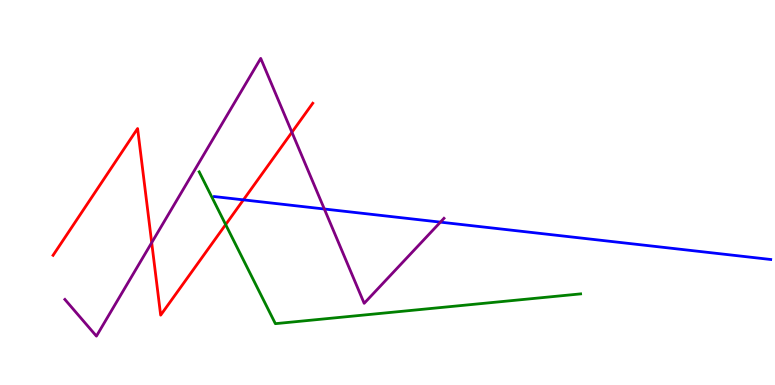[{'lines': ['blue', 'red'], 'intersections': [{'x': 3.14, 'y': 4.81}]}, {'lines': ['green', 'red'], 'intersections': [{'x': 2.91, 'y': 4.17}]}, {'lines': ['purple', 'red'], 'intersections': [{'x': 1.96, 'y': 3.7}, {'x': 3.77, 'y': 6.56}]}, {'lines': ['blue', 'green'], 'intersections': []}, {'lines': ['blue', 'purple'], 'intersections': [{'x': 4.19, 'y': 4.57}, {'x': 5.68, 'y': 4.23}]}, {'lines': ['green', 'purple'], 'intersections': []}]